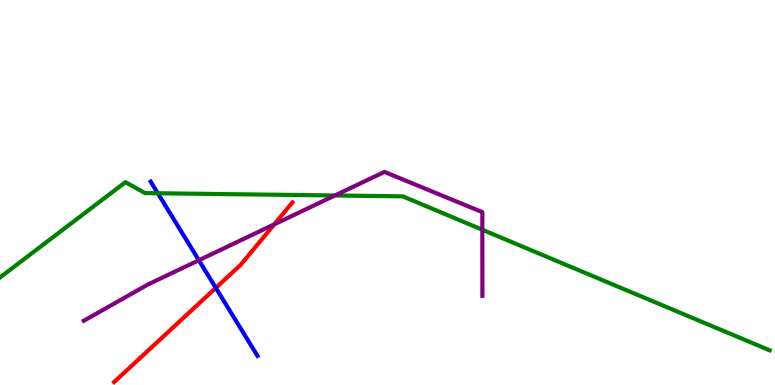[{'lines': ['blue', 'red'], 'intersections': [{'x': 2.78, 'y': 2.52}]}, {'lines': ['green', 'red'], 'intersections': []}, {'lines': ['purple', 'red'], 'intersections': [{'x': 3.54, 'y': 4.17}]}, {'lines': ['blue', 'green'], 'intersections': [{'x': 2.04, 'y': 4.98}]}, {'lines': ['blue', 'purple'], 'intersections': [{'x': 2.57, 'y': 3.24}]}, {'lines': ['green', 'purple'], 'intersections': [{'x': 4.32, 'y': 4.92}, {'x': 6.22, 'y': 4.03}]}]